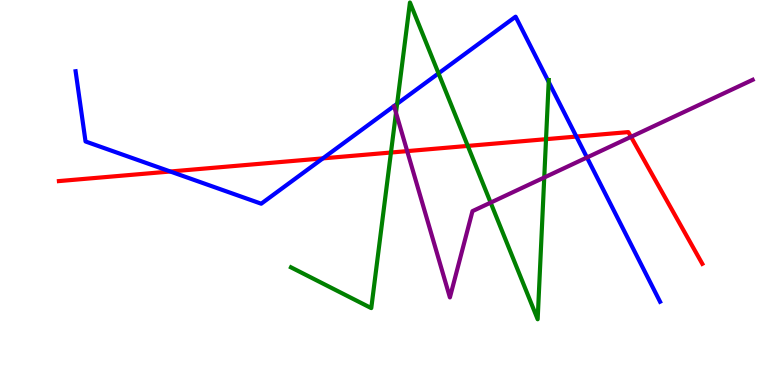[{'lines': ['blue', 'red'], 'intersections': [{'x': 2.2, 'y': 5.55}, {'x': 4.17, 'y': 5.89}, {'x': 7.44, 'y': 6.45}]}, {'lines': ['green', 'red'], 'intersections': [{'x': 5.04, 'y': 6.04}, {'x': 6.04, 'y': 6.21}, {'x': 7.05, 'y': 6.39}]}, {'lines': ['purple', 'red'], 'intersections': [{'x': 5.25, 'y': 6.07}, {'x': 8.14, 'y': 6.45}]}, {'lines': ['blue', 'green'], 'intersections': [{'x': 5.12, 'y': 7.3}, {'x': 5.66, 'y': 8.09}, {'x': 7.08, 'y': 7.87}]}, {'lines': ['blue', 'purple'], 'intersections': [{'x': 7.57, 'y': 5.91}]}, {'lines': ['green', 'purple'], 'intersections': [{'x': 5.11, 'y': 7.07}, {'x': 6.33, 'y': 4.74}, {'x': 7.02, 'y': 5.39}]}]